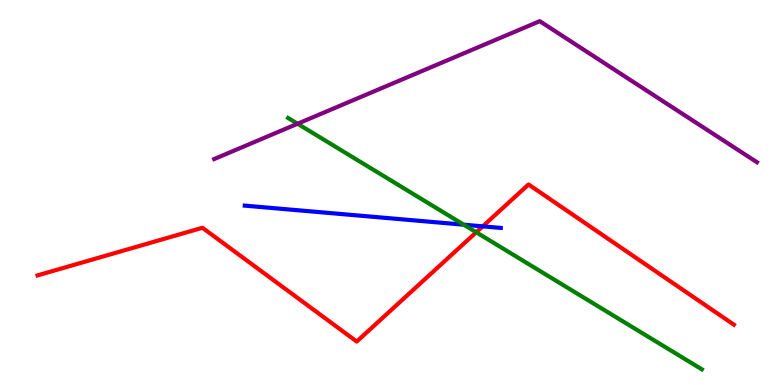[{'lines': ['blue', 'red'], 'intersections': [{'x': 6.23, 'y': 4.12}]}, {'lines': ['green', 'red'], 'intersections': [{'x': 6.15, 'y': 3.97}]}, {'lines': ['purple', 'red'], 'intersections': []}, {'lines': ['blue', 'green'], 'intersections': [{'x': 5.98, 'y': 4.16}]}, {'lines': ['blue', 'purple'], 'intersections': []}, {'lines': ['green', 'purple'], 'intersections': [{'x': 3.84, 'y': 6.79}]}]